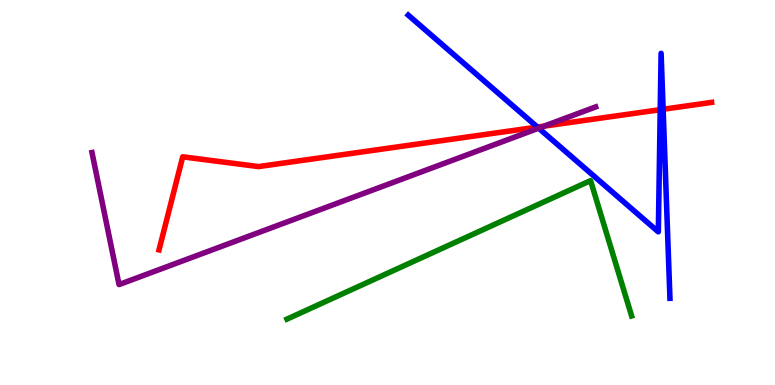[{'lines': ['blue', 'red'], 'intersections': [{'x': 6.93, 'y': 6.7}, {'x': 8.52, 'y': 7.15}, {'x': 8.56, 'y': 7.16}]}, {'lines': ['green', 'red'], 'intersections': []}, {'lines': ['purple', 'red'], 'intersections': [{'x': 7.02, 'y': 6.72}]}, {'lines': ['blue', 'green'], 'intersections': []}, {'lines': ['blue', 'purple'], 'intersections': [{'x': 6.95, 'y': 6.67}]}, {'lines': ['green', 'purple'], 'intersections': []}]